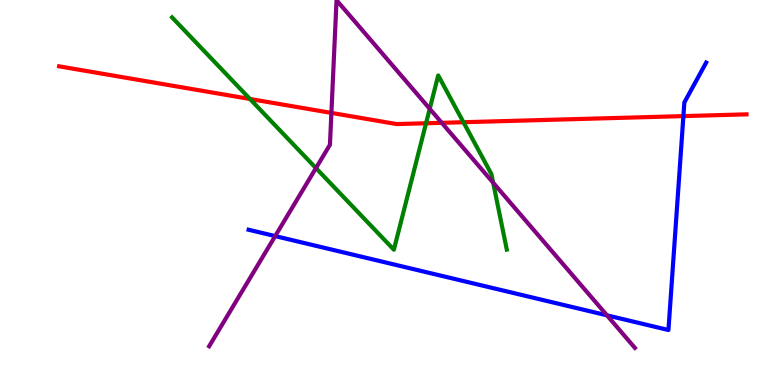[{'lines': ['blue', 'red'], 'intersections': [{'x': 8.82, 'y': 6.98}]}, {'lines': ['green', 'red'], 'intersections': [{'x': 3.23, 'y': 7.43}, {'x': 5.5, 'y': 6.8}, {'x': 5.98, 'y': 6.83}]}, {'lines': ['purple', 'red'], 'intersections': [{'x': 4.28, 'y': 7.07}, {'x': 5.7, 'y': 6.81}]}, {'lines': ['blue', 'green'], 'intersections': []}, {'lines': ['blue', 'purple'], 'intersections': [{'x': 3.55, 'y': 3.87}, {'x': 7.83, 'y': 1.81}]}, {'lines': ['green', 'purple'], 'intersections': [{'x': 4.08, 'y': 5.63}, {'x': 5.54, 'y': 7.17}, {'x': 6.36, 'y': 5.25}]}]